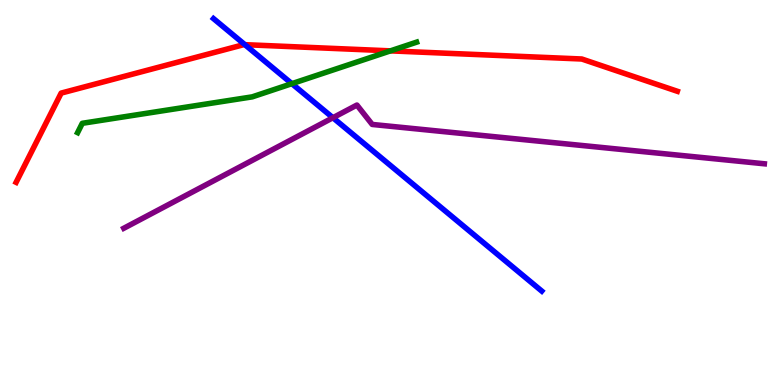[{'lines': ['blue', 'red'], 'intersections': [{'x': 3.16, 'y': 8.84}]}, {'lines': ['green', 'red'], 'intersections': [{'x': 5.04, 'y': 8.68}]}, {'lines': ['purple', 'red'], 'intersections': []}, {'lines': ['blue', 'green'], 'intersections': [{'x': 3.77, 'y': 7.83}]}, {'lines': ['blue', 'purple'], 'intersections': [{'x': 4.3, 'y': 6.94}]}, {'lines': ['green', 'purple'], 'intersections': []}]